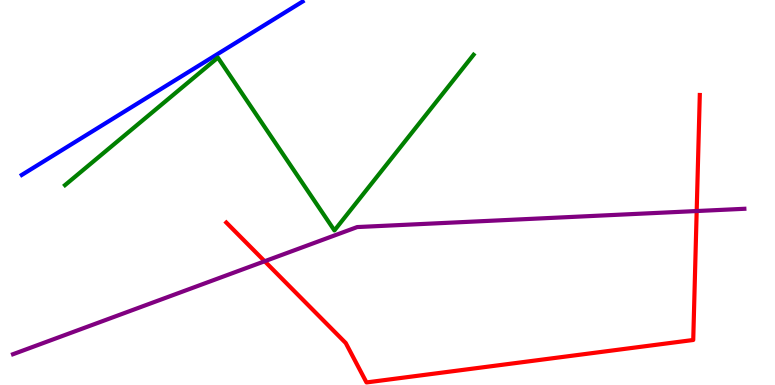[{'lines': ['blue', 'red'], 'intersections': []}, {'lines': ['green', 'red'], 'intersections': []}, {'lines': ['purple', 'red'], 'intersections': [{'x': 3.42, 'y': 3.21}, {'x': 8.99, 'y': 4.52}]}, {'lines': ['blue', 'green'], 'intersections': []}, {'lines': ['blue', 'purple'], 'intersections': []}, {'lines': ['green', 'purple'], 'intersections': []}]